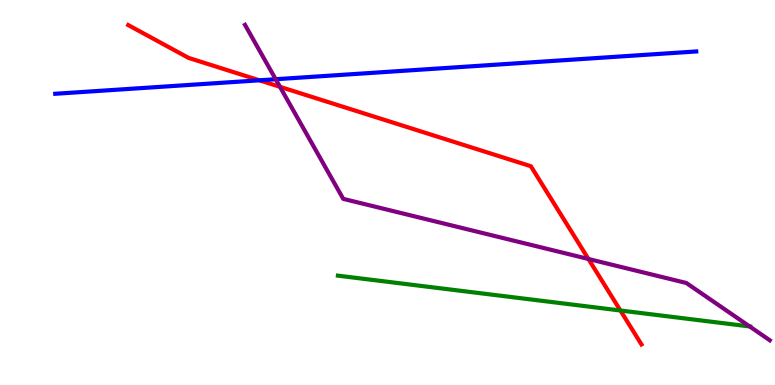[{'lines': ['blue', 'red'], 'intersections': [{'x': 3.35, 'y': 7.91}]}, {'lines': ['green', 'red'], 'intersections': [{'x': 8.01, 'y': 1.94}]}, {'lines': ['purple', 'red'], 'intersections': [{'x': 3.61, 'y': 7.74}, {'x': 7.59, 'y': 3.27}]}, {'lines': ['blue', 'green'], 'intersections': []}, {'lines': ['blue', 'purple'], 'intersections': [{'x': 3.56, 'y': 7.94}]}, {'lines': ['green', 'purple'], 'intersections': [{'x': 9.67, 'y': 1.52}]}]